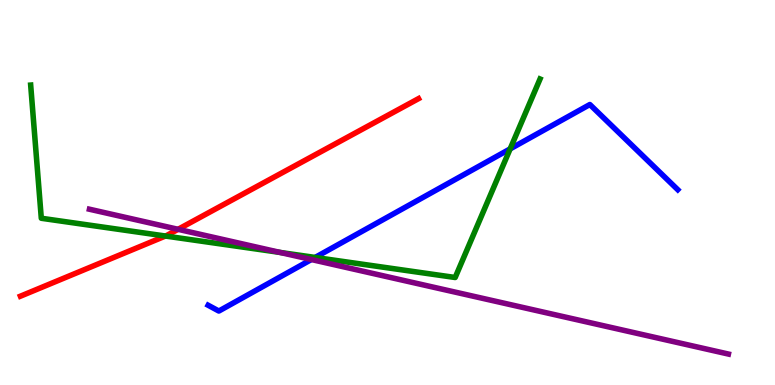[{'lines': ['blue', 'red'], 'intersections': []}, {'lines': ['green', 'red'], 'intersections': [{'x': 2.13, 'y': 3.87}]}, {'lines': ['purple', 'red'], 'intersections': [{'x': 2.3, 'y': 4.04}]}, {'lines': ['blue', 'green'], 'intersections': [{'x': 4.07, 'y': 3.31}, {'x': 6.58, 'y': 6.13}]}, {'lines': ['blue', 'purple'], 'intersections': [{'x': 4.02, 'y': 3.26}]}, {'lines': ['green', 'purple'], 'intersections': [{'x': 3.61, 'y': 3.44}]}]